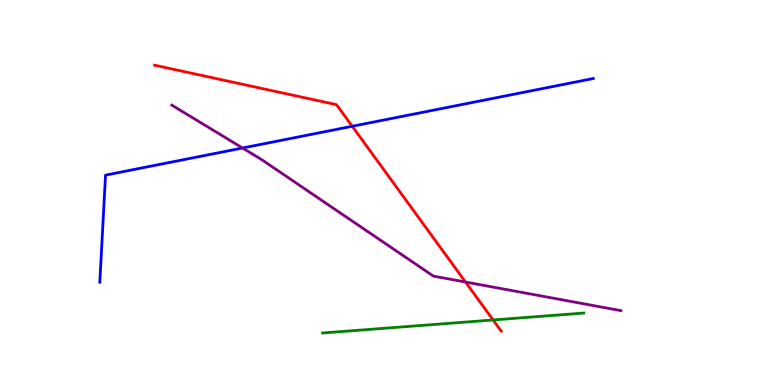[{'lines': ['blue', 'red'], 'intersections': [{'x': 4.54, 'y': 6.72}]}, {'lines': ['green', 'red'], 'intersections': [{'x': 6.36, 'y': 1.69}]}, {'lines': ['purple', 'red'], 'intersections': [{'x': 6.01, 'y': 2.67}]}, {'lines': ['blue', 'green'], 'intersections': []}, {'lines': ['blue', 'purple'], 'intersections': [{'x': 3.13, 'y': 6.16}]}, {'lines': ['green', 'purple'], 'intersections': []}]